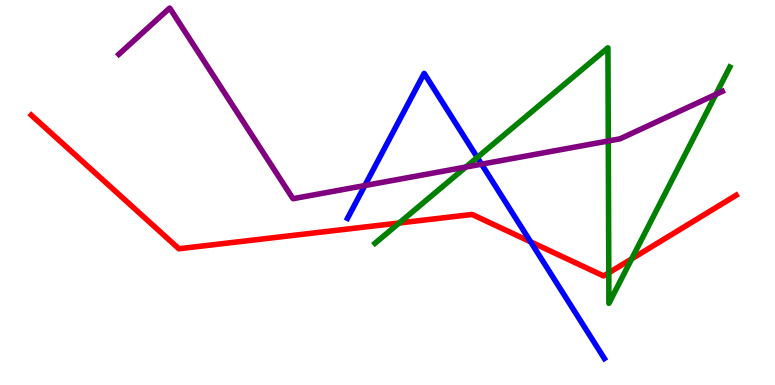[{'lines': ['blue', 'red'], 'intersections': [{'x': 6.85, 'y': 3.72}]}, {'lines': ['green', 'red'], 'intersections': [{'x': 5.15, 'y': 4.21}, {'x': 7.86, 'y': 2.91}, {'x': 8.15, 'y': 3.28}]}, {'lines': ['purple', 'red'], 'intersections': []}, {'lines': ['blue', 'green'], 'intersections': [{'x': 6.16, 'y': 5.91}]}, {'lines': ['blue', 'purple'], 'intersections': [{'x': 4.71, 'y': 5.18}, {'x': 6.21, 'y': 5.74}]}, {'lines': ['green', 'purple'], 'intersections': [{'x': 6.01, 'y': 5.66}, {'x': 7.85, 'y': 6.34}, {'x': 9.24, 'y': 7.55}]}]